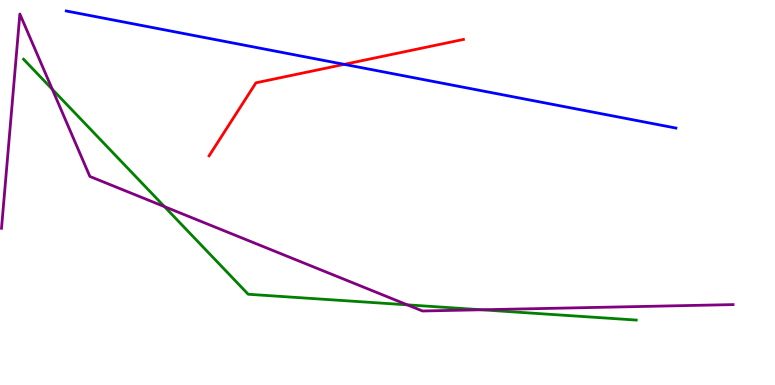[{'lines': ['blue', 'red'], 'intersections': [{'x': 4.44, 'y': 8.33}]}, {'lines': ['green', 'red'], 'intersections': []}, {'lines': ['purple', 'red'], 'intersections': []}, {'lines': ['blue', 'green'], 'intersections': []}, {'lines': ['blue', 'purple'], 'intersections': []}, {'lines': ['green', 'purple'], 'intersections': [{'x': 0.675, 'y': 7.68}, {'x': 2.12, 'y': 4.63}, {'x': 5.26, 'y': 2.08}, {'x': 6.21, 'y': 1.95}]}]